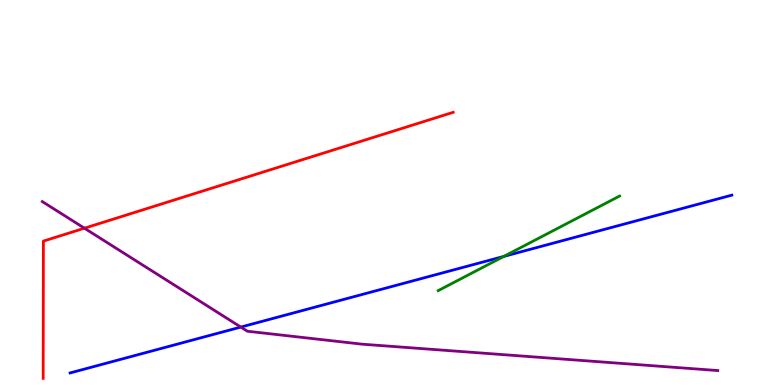[{'lines': ['blue', 'red'], 'intersections': []}, {'lines': ['green', 'red'], 'intersections': []}, {'lines': ['purple', 'red'], 'intersections': [{'x': 1.09, 'y': 4.07}]}, {'lines': ['blue', 'green'], 'intersections': [{'x': 6.5, 'y': 3.34}]}, {'lines': ['blue', 'purple'], 'intersections': [{'x': 3.11, 'y': 1.5}]}, {'lines': ['green', 'purple'], 'intersections': []}]